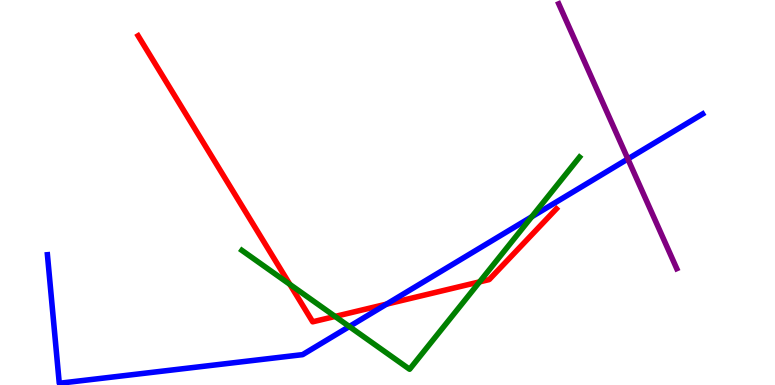[{'lines': ['blue', 'red'], 'intersections': [{'x': 4.99, 'y': 2.1}]}, {'lines': ['green', 'red'], 'intersections': [{'x': 3.74, 'y': 2.61}, {'x': 4.32, 'y': 1.78}, {'x': 6.19, 'y': 2.68}]}, {'lines': ['purple', 'red'], 'intersections': []}, {'lines': ['blue', 'green'], 'intersections': [{'x': 4.51, 'y': 1.52}, {'x': 6.86, 'y': 4.37}]}, {'lines': ['blue', 'purple'], 'intersections': [{'x': 8.1, 'y': 5.87}]}, {'lines': ['green', 'purple'], 'intersections': []}]